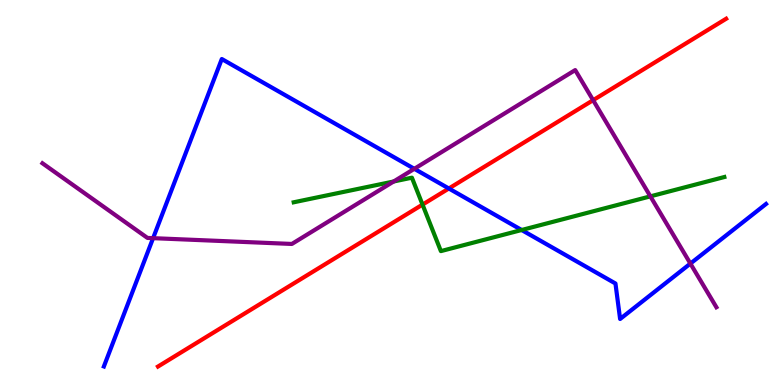[{'lines': ['blue', 'red'], 'intersections': [{'x': 5.79, 'y': 5.1}]}, {'lines': ['green', 'red'], 'intersections': [{'x': 5.45, 'y': 4.69}]}, {'lines': ['purple', 'red'], 'intersections': [{'x': 7.65, 'y': 7.4}]}, {'lines': ['blue', 'green'], 'intersections': [{'x': 6.73, 'y': 4.03}]}, {'lines': ['blue', 'purple'], 'intersections': [{'x': 1.98, 'y': 3.81}, {'x': 5.35, 'y': 5.62}, {'x': 8.91, 'y': 3.15}]}, {'lines': ['green', 'purple'], 'intersections': [{'x': 5.08, 'y': 5.29}, {'x': 8.39, 'y': 4.9}]}]